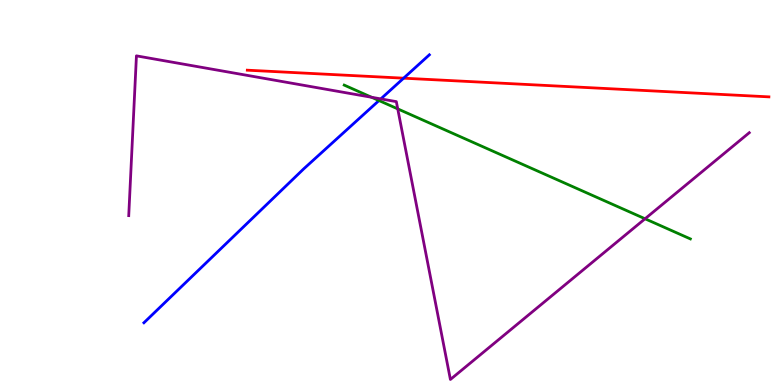[{'lines': ['blue', 'red'], 'intersections': [{'x': 5.21, 'y': 7.97}]}, {'lines': ['green', 'red'], 'intersections': []}, {'lines': ['purple', 'red'], 'intersections': []}, {'lines': ['blue', 'green'], 'intersections': [{'x': 4.89, 'y': 7.39}]}, {'lines': ['blue', 'purple'], 'intersections': [{'x': 4.91, 'y': 7.43}]}, {'lines': ['green', 'purple'], 'intersections': [{'x': 4.79, 'y': 7.47}, {'x': 5.13, 'y': 7.17}, {'x': 8.32, 'y': 4.32}]}]